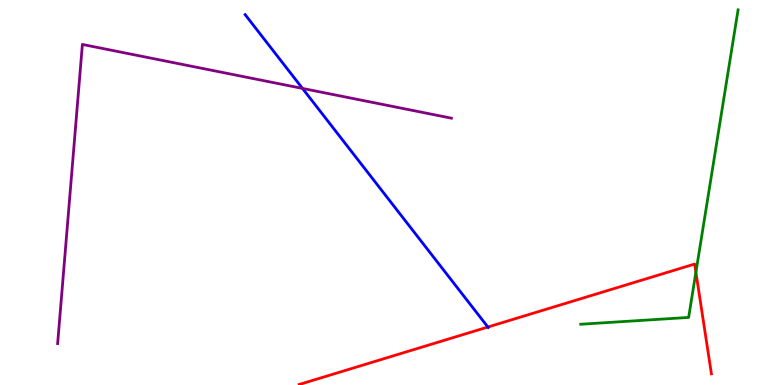[{'lines': ['blue', 'red'], 'intersections': [{'x': 6.3, 'y': 1.51}]}, {'lines': ['green', 'red'], 'intersections': [{'x': 8.98, 'y': 2.93}]}, {'lines': ['purple', 'red'], 'intersections': []}, {'lines': ['blue', 'green'], 'intersections': []}, {'lines': ['blue', 'purple'], 'intersections': [{'x': 3.9, 'y': 7.7}]}, {'lines': ['green', 'purple'], 'intersections': []}]